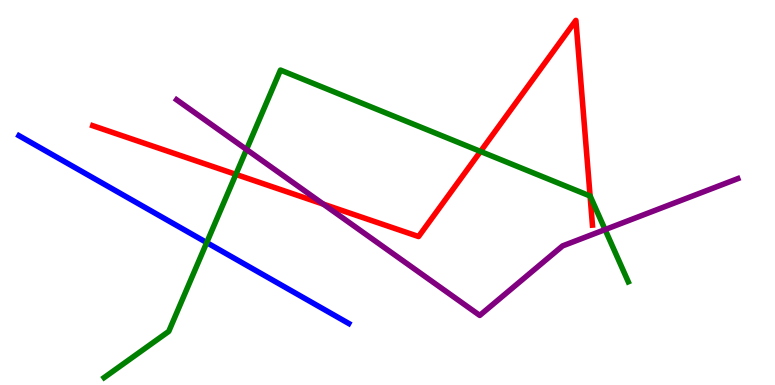[{'lines': ['blue', 'red'], 'intersections': []}, {'lines': ['green', 'red'], 'intersections': [{'x': 3.04, 'y': 5.47}, {'x': 6.2, 'y': 6.07}, {'x': 7.61, 'y': 4.91}]}, {'lines': ['purple', 'red'], 'intersections': [{'x': 4.17, 'y': 4.7}]}, {'lines': ['blue', 'green'], 'intersections': [{'x': 2.67, 'y': 3.7}]}, {'lines': ['blue', 'purple'], 'intersections': []}, {'lines': ['green', 'purple'], 'intersections': [{'x': 3.18, 'y': 6.12}, {'x': 7.81, 'y': 4.04}]}]